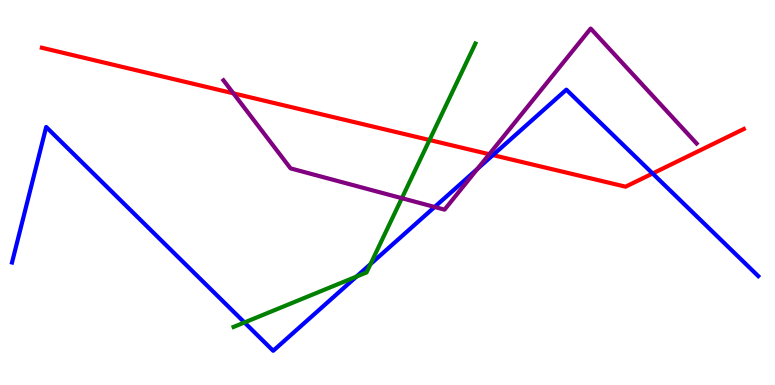[{'lines': ['blue', 'red'], 'intersections': [{'x': 6.36, 'y': 5.97}, {'x': 8.42, 'y': 5.49}]}, {'lines': ['green', 'red'], 'intersections': [{'x': 5.54, 'y': 6.36}]}, {'lines': ['purple', 'red'], 'intersections': [{'x': 3.01, 'y': 7.58}, {'x': 6.31, 'y': 5.99}]}, {'lines': ['blue', 'green'], 'intersections': [{'x': 3.15, 'y': 1.62}, {'x': 4.6, 'y': 2.82}, {'x': 4.78, 'y': 3.14}]}, {'lines': ['blue', 'purple'], 'intersections': [{'x': 5.61, 'y': 4.62}, {'x': 6.16, 'y': 5.61}]}, {'lines': ['green', 'purple'], 'intersections': [{'x': 5.19, 'y': 4.85}]}]